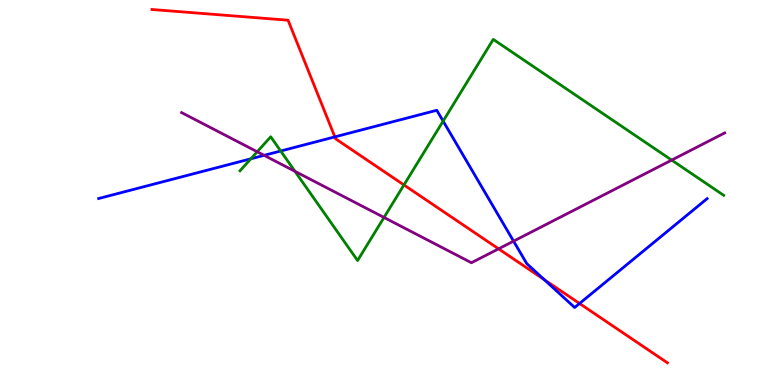[{'lines': ['blue', 'red'], 'intersections': [{'x': 4.32, 'y': 6.44}, {'x': 7.02, 'y': 2.73}, {'x': 7.48, 'y': 2.12}]}, {'lines': ['green', 'red'], 'intersections': [{'x': 5.21, 'y': 5.2}]}, {'lines': ['purple', 'red'], 'intersections': [{'x': 6.43, 'y': 3.54}]}, {'lines': ['blue', 'green'], 'intersections': [{'x': 3.24, 'y': 5.88}, {'x': 3.62, 'y': 6.08}, {'x': 5.72, 'y': 6.85}]}, {'lines': ['blue', 'purple'], 'intersections': [{'x': 3.41, 'y': 5.97}, {'x': 6.63, 'y': 3.74}]}, {'lines': ['green', 'purple'], 'intersections': [{'x': 3.32, 'y': 6.06}, {'x': 3.81, 'y': 5.55}, {'x': 4.96, 'y': 4.35}, {'x': 8.67, 'y': 5.84}]}]